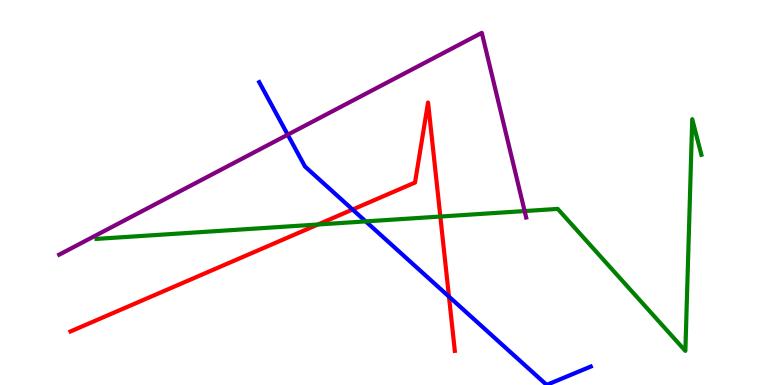[{'lines': ['blue', 'red'], 'intersections': [{'x': 4.55, 'y': 4.56}, {'x': 5.79, 'y': 2.3}]}, {'lines': ['green', 'red'], 'intersections': [{'x': 4.1, 'y': 4.17}, {'x': 5.68, 'y': 4.38}]}, {'lines': ['purple', 'red'], 'intersections': []}, {'lines': ['blue', 'green'], 'intersections': [{'x': 4.72, 'y': 4.25}]}, {'lines': ['blue', 'purple'], 'intersections': [{'x': 3.71, 'y': 6.5}]}, {'lines': ['green', 'purple'], 'intersections': [{'x': 6.77, 'y': 4.52}]}]